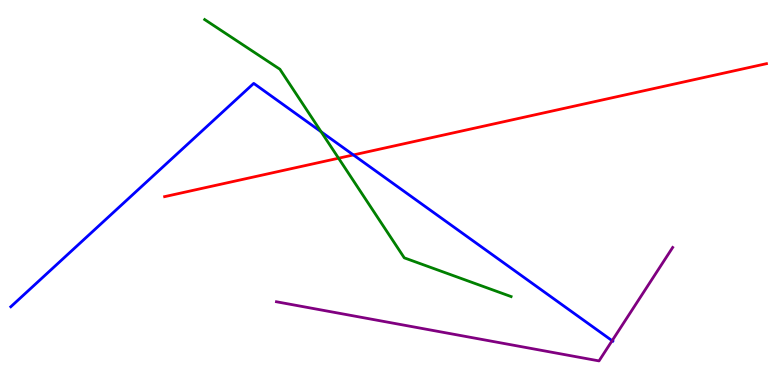[{'lines': ['blue', 'red'], 'intersections': [{'x': 4.56, 'y': 5.98}]}, {'lines': ['green', 'red'], 'intersections': [{'x': 4.37, 'y': 5.89}]}, {'lines': ['purple', 'red'], 'intersections': []}, {'lines': ['blue', 'green'], 'intersections': [{'x': 4.14, 'y': 6.58}]}, {'lines': ['blue', 'purple'], 'intersections': [{'x': 7.9, 'y': 1.15}]}, {'lines': ['green', 'purple'], 'intersections': []}]